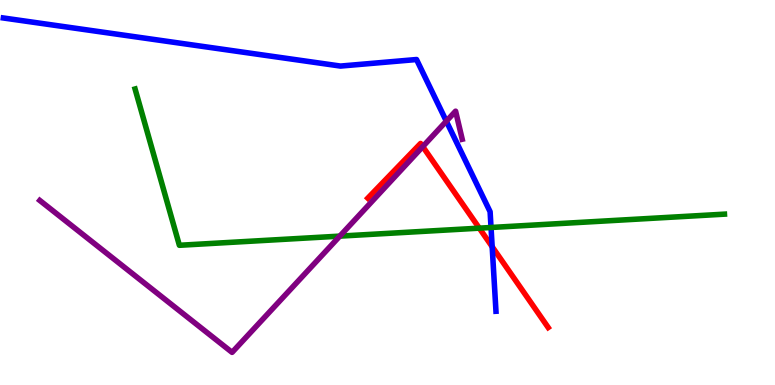[{'lines': ['blue', 'red'], 'intersections': [{'x': 6.35, 'y': 3.59}]}, {'lines': ['green', 'red'], 'intersections': [{'x': 6.18, 'y': 4.07}]}, {'lines': ['purple', 'red'], 'intersections': [{'x': 5.46, 'y': 6.19}]}, {'lines': ['blue', 'green'], 'intersections': [{'x': 6.34, 'y': 4.09}]}, {'lines': ['blue', 'purple'], 'intersections': [{'x': 5.76, 'y': 6.85}]}, {'lines': ['green', 'purple'], 'intersections': [{'x': 4.38, 'y': 3.87}]}]